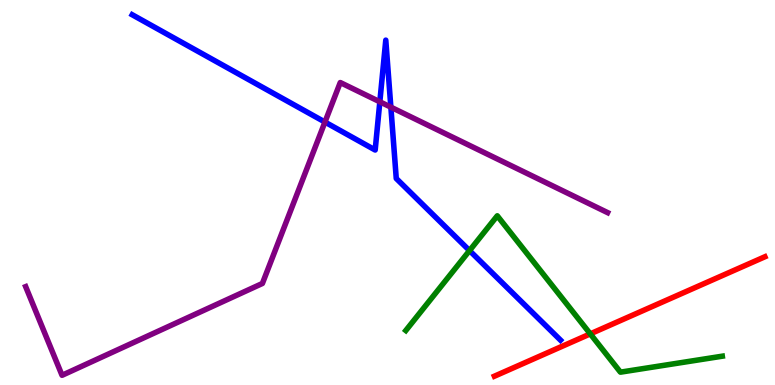[{'lines': ['blue', 'red'], 'intersections': []}, {'lines': ['green', 'red'], 'intersections': [{'x': 7.62, 'y': 1.33}]}, {'lines': ['purple', 'red'], 'intersections': []}, {'lines': ['blue', 'green'], 'intersections': [{'x': 6.06, 'y': 3.49}]}, {'lines': ['blue', 'purple'], 'intersections': [{'x': 4.19, 'y': 6.83}, {'x': 4.9, 'y': 7.36}, {'x': 5.04, 'y': 7.22}]}, {'lines': ['green', 'purple'], 'intersections': []}]